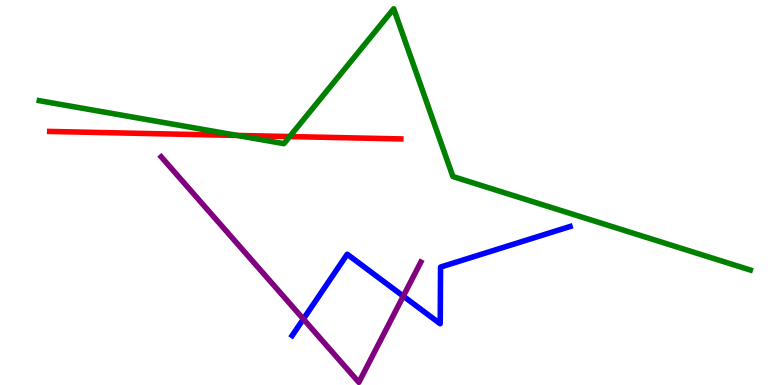[{'lines': ['blue', 'red'], 'intersections': []}, {'lines': ['green', 'red'], 'intersections': [{'x': 3.06, 'y': 6.48}, {'x': 3.74, 'y': 6.45}]}, {'lines': ['purple', 'red'], 'intersections': []}, {'lines': ['blue', 'green'], 'intersections': []}, {'lines': ['blue', 'purple'], 'intersections': [{'x': 3.91, 'y': 1.71}, {'x': 5.2, 'y': 2.31}]}, {'lines': ['green', 'purple'], 'intersections': []}]